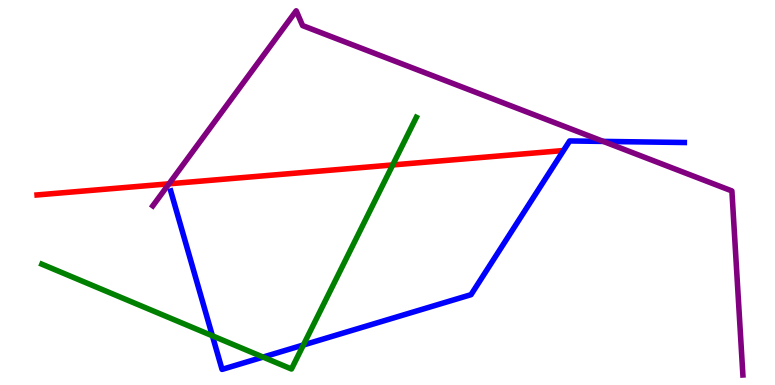[{'lines': ['blue', 'red'], 'intersections': []}, {'lines': ['green', 'red'], 'intersections': [{'x': 5.07, 'y': 5.72}]}, {'lines': ['purple', 'red'], 'intersections': [{'x': 2.18, 'y': 5.23}]}, {'lines': ['blue', 'green'], 'intersections': [{'x': 2.74, 'y': 1.28}, {'x': 3.39, 'y': 0.725}, {'x': 3.91, 'y': 1.04}]}, {'lines': ['blue', 'purple'], 'intersections': [{'x': 7.78, 'y': 6.33}]}, {'lines': ['green', 'purple'], 'intersections': []}]